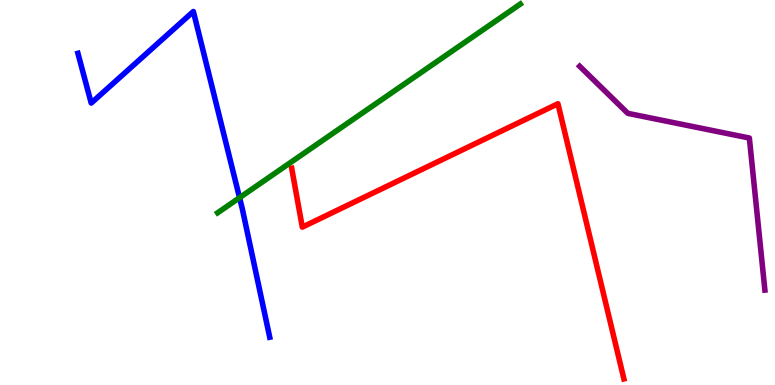[{'lines': ['blue', 'red'], 'intersections': []}, {'lines': ['green', 'red'], 'intersections': []}, {'lines': ['purple', 'red'], 'intersections': []}, {'lines': ['blue', 'green'], 'intersections': [{'x': 3.09, 'y': 4.87}]}, {'lines': ['blue', 'purple'], 'intersections': []}, {'lines': ['green', 'purple'], 'intersections': []}]